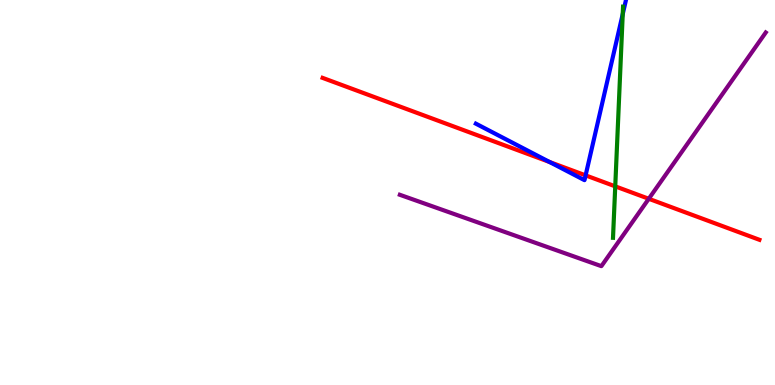[{'lines': ['blue', 'red'], 'intersections': [{'x': 7.09, 'y': 5.79}, {'x': 7.56, 'y': 5.45}]}, {'lines': ['green', 'red'], 'intersections': [{'x': 7.94, 'y': 5.16}]}, {'lines': ['purple', 'red'], 'intersections': [{'x': 8.37, 'y': 4.84}]}, {'lines': ['blue', 'green'], 'intersections': [{'x': 8.04, 'y': 9.63}]}, {'lines': ['blue', 'purple'], 'intersections': []}, {'lines': ['green', 'purple'], 'intersections': []}]